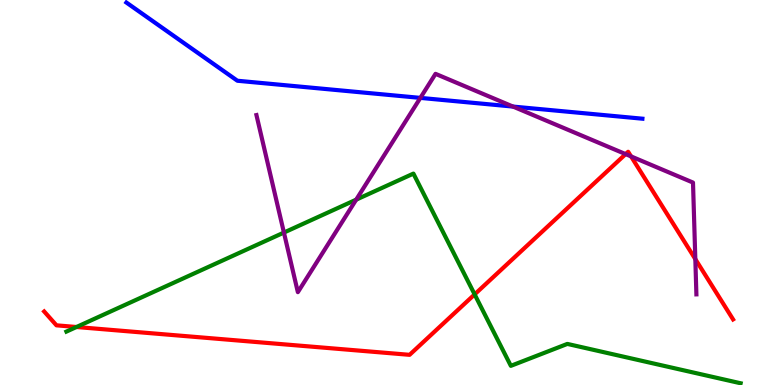[{'lines': ['blue', 'red'], 'intersections': []}, {'lines': ['green', 'red'], 'intersections': [{'x': 0.987, 'y': 1.51}, {'x': 6.12, 'y': 2.35}]}, {'lines': ['purple', 'red'], 'intersections': [{'x': 8.07, 'y': 6.0}, {'x': 8.14, 'y': 5.94}, {'x': 8.97, 'y': 3.27}]}, {'lines': ['blue', 'green'], 'intersections': []}, {'lines': ['blue', 'purple'], 'intersections': [{'x': 5.42, 'y': 7.46}, {'x': 6.62, 'y': 7.23}]}, {'lines': ['green', 'purple'], 'intersections': [{'x': 3.66, 'y': 3.96}, {'x': 4.6, 'y': 4.81}]}]